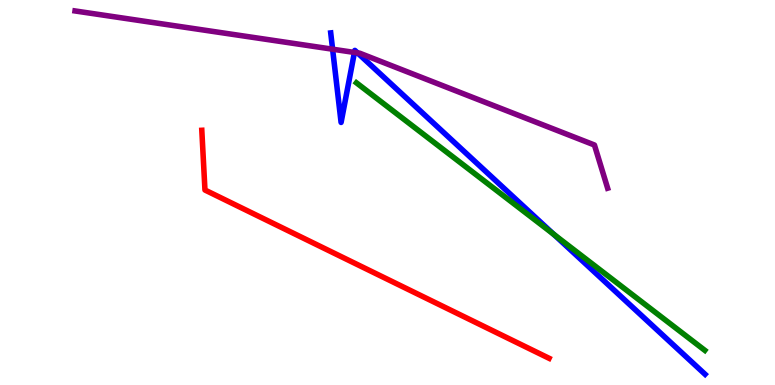[{'lines': ['blue', 'red'], 'intersections': []}, {'lines': ['green', 'red'], 'intersections': []}, {'lines': ['purple', 'red'], 'intersections': []}, {'lines': ['blue', 'green'], 'intersections': [{'x': 7.14, 'y': 3.91}]}, {'lines': ['blue', 'purple'], 'intersections': [{'x': 4.29, 'y': 8.72}, {'x': 4.57, 'y': 8.64}, {'x': 4.61, 'y': 8.63}]}, {'lines': ['green', 'purple'], 'intersections': []}]